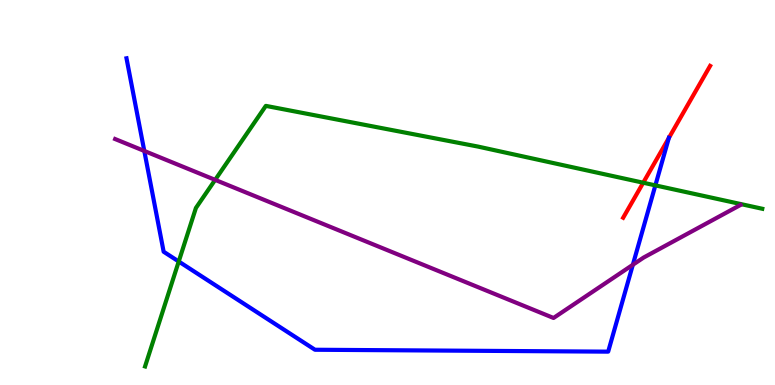[{'lines': ['blue', 'red'], 'intersections': [{'x': 8.63, 'y': 6.42}]}, {'lines': ['green', 'red'], 'intersections': [{'x': 8.3, 'y': 5.25}]}, {'lines': ['purple', 'red'], 'intersections': []}, {'lines': ['blue', 'green'], 'intersections': [{'x': 2.31, 'y': 3.21}, {'x': 8.46, 'y': 5.19}]}, {'lines': ['blue', 'purple'], 'intersections': [{'x': 1.86, 'y': 6.08}, {'x': 8.17, 'y': 3.12}]}, {'lines': ['green', 'purple'], 'intersections': [{'x': 2.78, 'y': 5.33}]}]